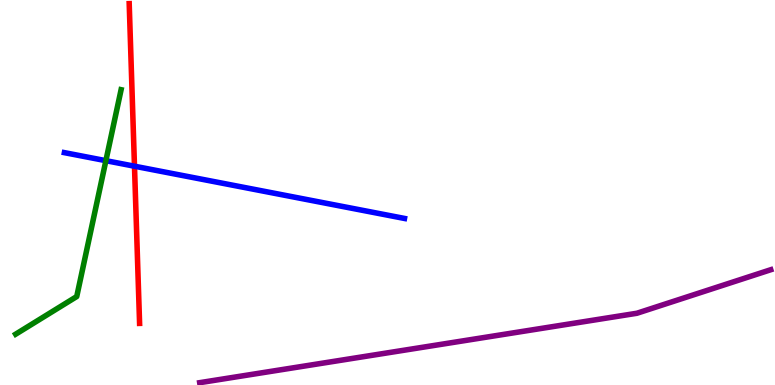[{'lines': ['blue', 'red'], 'intersections': [{'x': 1.74, 'y': 5.68}]}, {'lines': ['green', 'red'], 'intersections': []}, {'lines': ['purple', 'red'], 'intersections': []}, {'lines': ['blue', 'green'], 'intersections': [{'x': 1.37, 'y': 5.83}]}, {'lines': ['blue', 'purple'], 'intersections': []}, {'lines': ['green', 'purple'], 'intersections': []}]